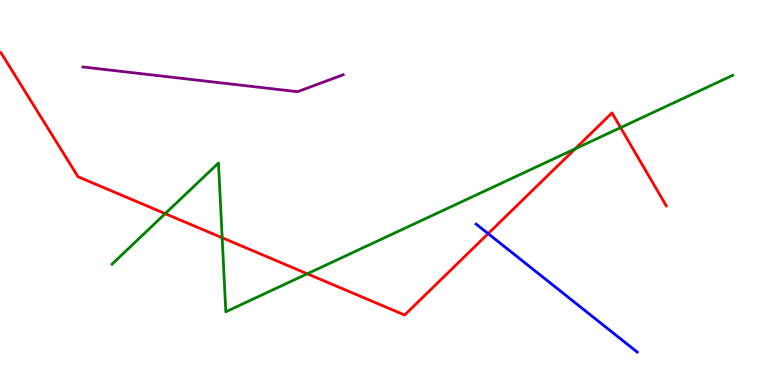[{'lines': ['blue', 'red'], 'intersections': [{'x': 6.3, 'y': 3.93}]}, {'lines': ['green', 'red'], 'intersections': [{'x': 2.13, 'y': 4.45}, {'x': 2.87, 'y': 3.82}, {'x': 3.96, 'y': 2.89}, {'x': 7.42, 'y': 6.13}, {'x': 8.01, 'y': 6.68}]}, {'lines': ['purple', 'red'], 'intersections': []}, {'lines': ['blue', 'green'], 'intersections': []}, {'lines': ['blue', 'purple'], 'intersections': []}, {'lines': ['green', 'purple'], 'intersections': []}]